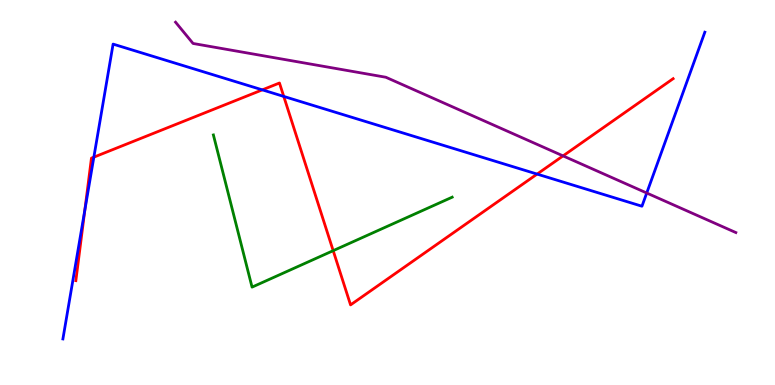[{'lines': ['blue', 'red'], 'intersections': [{'x': 1.09, 'y': 4.54}, {'x': 1.21, 'y': 5.92}, {'x': 3.38, 'y': 7.67}, {'x': 3.66, 'y': 7.5}, {'x': 6.93, 'y': 5.48}]}, {'lines': ['green', 'red'], 'intersections': [{'x': 4.3, 'y': 3.49}]}, {'lines': ['purple', 'red'], 'intersections': [{'x': 7.27, 'y': 5.95}]}, {'lines': ['blue', 'green'], 'intersections': []}, {'lines': ['blue', 'purple'], 'intersections': [{'x': 8.34, 'y': 4.99}]}, {'lines': ['green', 'purple'], 'intersections': []}]